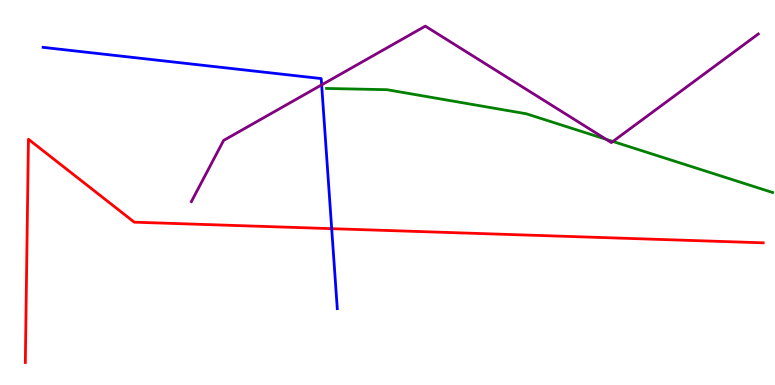[{'lines': ['blue', 'red'], 'intersections': [{'x': 4.28, 'y': 4.06}]}, {'lines': ['green', 'red'], 'intersections': []}, {'lines': ['purple', 'red'], 'intersections': []}, {'lines': ['blue', 'green'], 'intersections': []}, {'lines': ['blue', 'purple'], 'intersections': [{'x': 4.15, 'y': 7.8}]}, {'lines': ['green', 'purple'], 'intersections': [{'x': 7.82, 'y': 6.38}, {'x': 7.91, 'y': 6.33}]}]